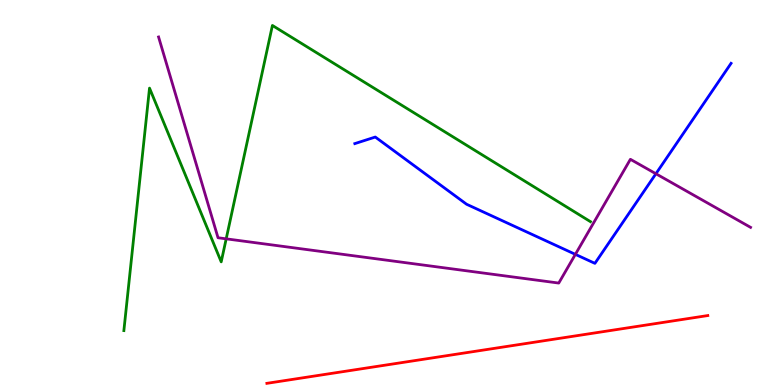[{'lines': ['blue', 'red'], 'intersections': []}, {'lines': ['green', 'red'], 'intersections': []}, {'lines': ['purple', 'red'], 'intersections': []}, {'lines': ['blue', 'green'], 'intersections': []}, {'lines': ['blue', 'purple'], 'intersections': [{'x': 7.42, 'y': 3.39}, {'x': 8.46, 'y': 5.49}]}, {'lines': ['green', 'purple'], 'intersections': [{'x': 2.92, 'y': 3.8}]}]